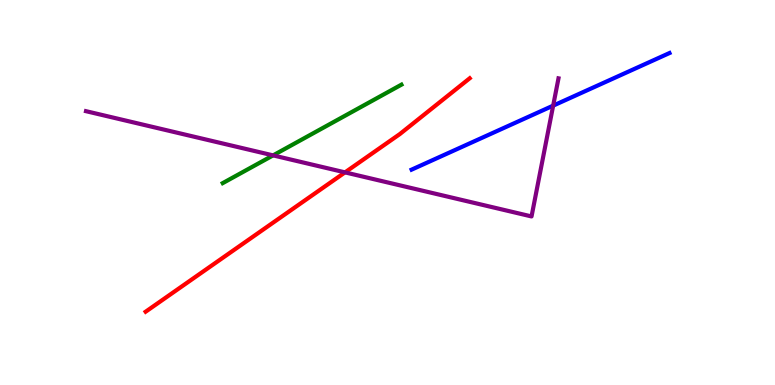[{'lines': ['blue', 'red'], 'intersections': []}, {'lines': ['green', 'red'], 'intersections': []}, {'lines': ['purple', 'red'], 'intersections': [{'x': 4.45, 'y': 5.52}]}, {'lines': ['blue', 'green'], 'intersections': []}, {'lines': ['blue', 'purple'], 'intersections': [{'x': 7.14, 'y': 7.26}]}, {'lines': ['green', 'purple'], 'intersections': [{'x': 3.52, 'y': 5.96}]}]